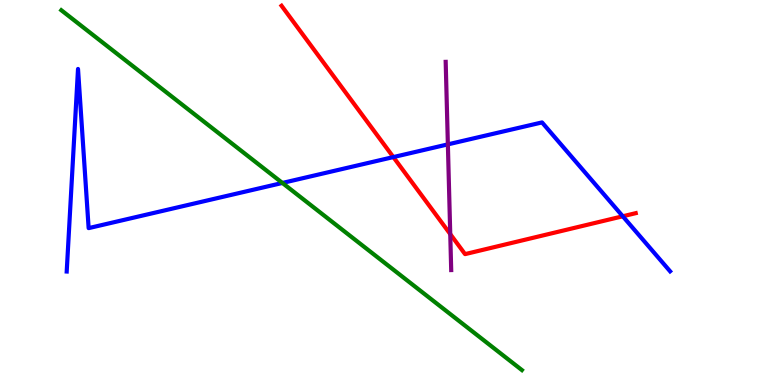[{'lines': ['blue', 'red'], 'intersections': [{'x': 5.08, 'y': 5.92}, {'x': 8.04, 'y': 4.38}]}, {'lines': ['green', 'red'], 'intersections': []}, {'lines': ['purple', 'red'], 'intersections': [{'x': 5.81, 'y': 3.92}]}, {'lines': ['blue', 'green'], 'intersections': [{'x': 3.64, 'y': 5.25}]}, {'lines': ['blue', 'purple'], 'intersections': [{'x': 5.78, 'y': 6.25}]}, {'lines': ['green', 'purple'], 'intersections': []}]